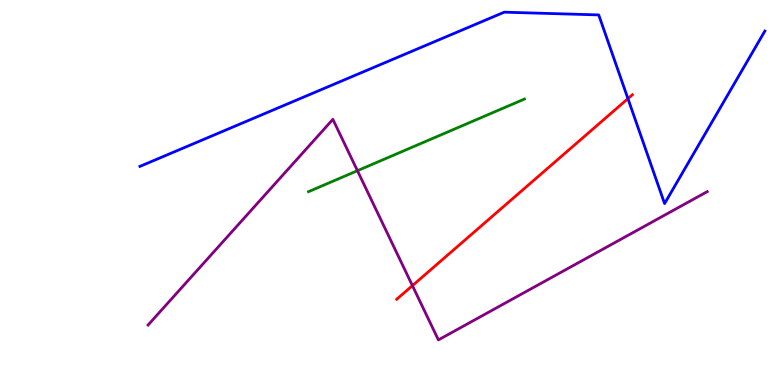[{'lines': ['blue', 'red'], 'intersections': [{'x': 8.1, 'y': 7.44}]}, {'lines': ['green', 'red'], 'intersections': []}, {'lines': ['purple', 'red'], 'intersections': [{'x': 5.32, 'y': 2.58}]}, {'lines': ['blue', 'green'], 'intersections': []}, {'lines': ['blue', 'purple'], 'intersections': []}, {'lines': ['green', 'purple'], 'intersections': [{'x': 4.61, 'y': 5.57}]}]